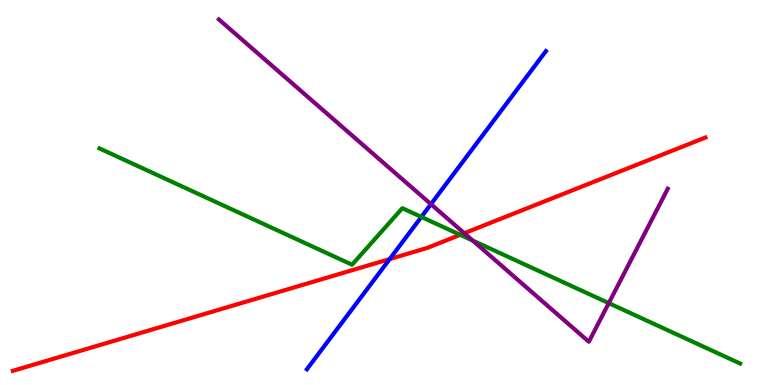[{'lines': ['blue', 'red'], 'intersections': [{'x': 5.03, 'y': 3.27}]}, {'lines': ['green', 'red'], 'intersections': [{'x': 5.94, 'y': 3.9}]}, {'lines': ['purple', 'red'], 'intersections': [{'x': 5.99, 'y': 3.94}]}, {'lines': ['blue', 'green'], 'intersections': [{'x': 5.44, 'y': 4.37}]}, {'lines': ['blue', 'purple'], 'intersections': [{'x': 5.56, 'y': 4.7}]}, {'lines': ['green', 'purple'], 'intersections': [{'x': 6.1, 'y': 3.75}, {'x': 7.86, 'y': 2.13}]}]